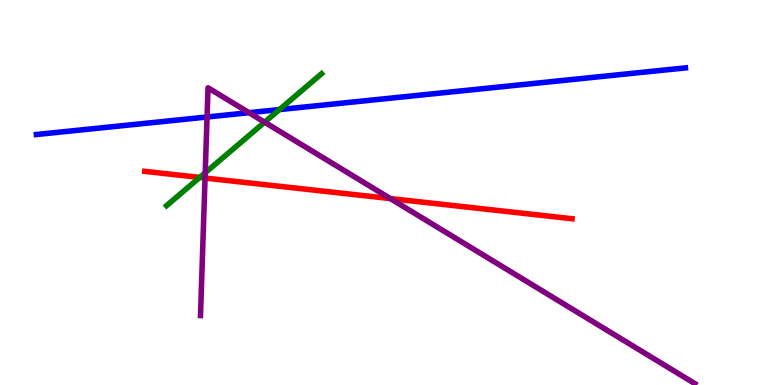[{'lines': ['blue', 'red'], 'intersections': []}, {'lines': ['green', 'red'], 'intersections': [{'x': 2.58, 'y': 5.39}]}, {'lines': ['purple', 'red'], 'intersections': [{'x': 2.65, 'y': 5.38}, {'x': 5.04, 'y': 4.84}]}, {'lines': ['blue', 'green'], 'intersections': [{'x': 3.61, 'y': 7.15}]}, {'lines': ['blue', 'purple'], 'intersections': [{'x': 2.67, 'y': 6.96}, {'x': 3.21, 'y': 7.07}]}, {'lines': ['green', 'purple'], 'intersections': [{'x': 2.65, 'y': 5.51}, {'x': 3.41, 'y': 6.83}]}]